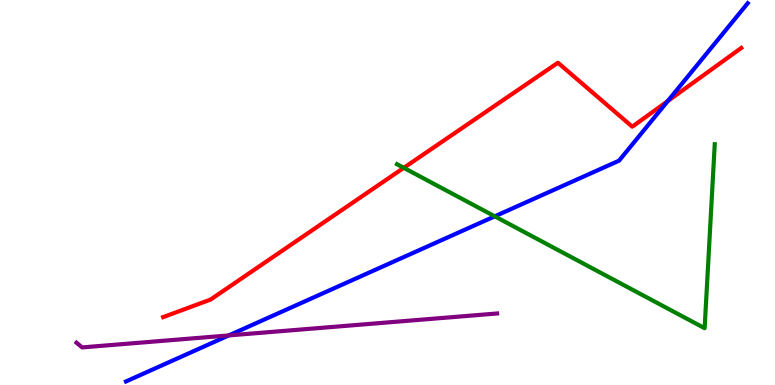[{'lines': ['blue', 'red'], 'intersections': [{'x': 8.62, 'y': 7.38}]}, {'lines': ['green', 'red'], 'intersections': [{'x': 5.21, 'y': 5.64}]}, {'lines': ['purple', 'red'], 'intersections': []}, {'lines': ['blue', 'green'], 'intersections': [{'x': 6.38, 'y': 4.38}]}, {'lines': ['blue', 'purple'], 'intersections': [{'x': 2.95, 'y': 1.29}]}, {'lines': ['green', 'purple'], 'intersections': []}]